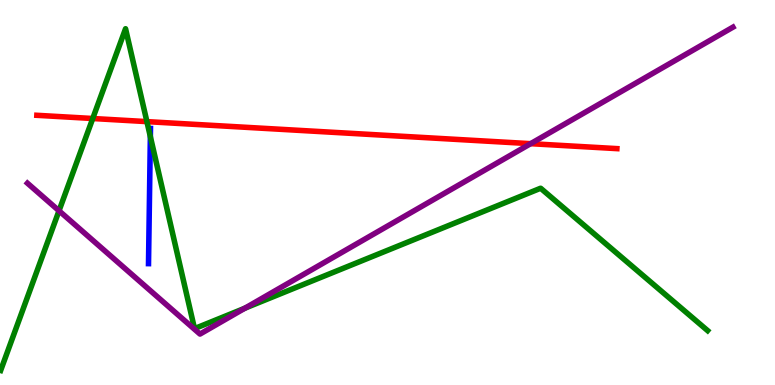[{'lines': ['blue', 'red'], 'intersections': []}, {'lines': ['green', 'red'], 'intersections': [{'x': 1.2, 'y': 6.92}, {'x': 1.9, 'y': 6.84}]}, {'lines': ['purple', 'red'], 'intersections': [{'x': 6.85, 'y': 6.27}]}, {'lines': ['blue', 'green'], 'intersections': [{'x': 1.94, 'y': 6.45}]}, {'lines': ['blue', 'purple'], 'intersections': []}, {'lines': ['green', 'purple'], 'intersections': [{'x': 0.761, 'y': 4.52}, {'x': 3.16, 'y': 1.99}]}]